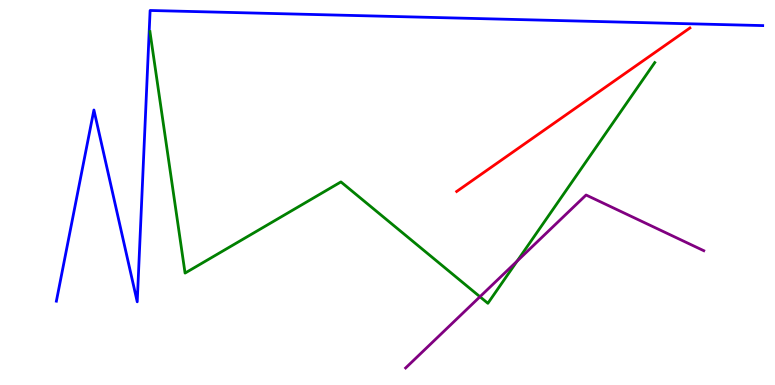[{'lines': ['blue', 'red'], 'intersections': []}, {'lines': ['green', 'red'], 'intersections': []}, {'lines': ['purple', 'red'], 'intersections': []}, {'lines': ['blue', 'green'], 'intersections': []}, {'lines': ['blue', 'purple'], 'intersections': []}, {'lines': ['green', 'purple'], 'intersections': [{'x': 6.19, 'y': 2.29}, {'x': 6.67, 'y': 3.22}]}]